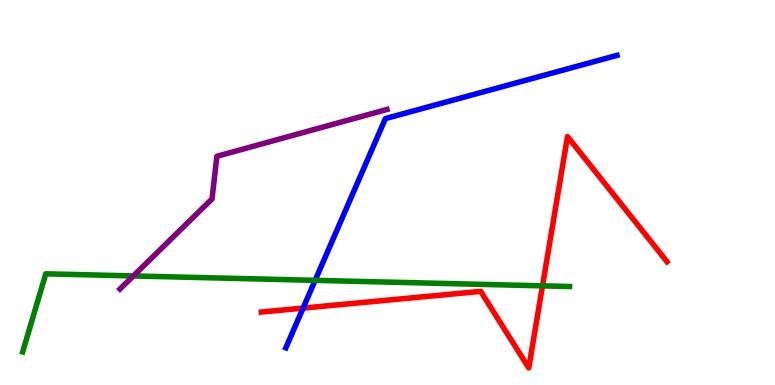[{'lines': ['blue', 'red'], 'intersections': [{'x': 3.91, 'y': 2.0}]}, {'lines': ['green', 'red'], 'intersections': [{'x': 7.0, 'y': 2.58}]}, {'lines': ['purple', 'red'], 'intersections': []}, {'lines': ['blue', 'green'], 'intersections': [{'x': 4.07, 'y': 2.72}]}, {'lines': ['blue', 'purple'], 'intersections': []}, {'lines': ['green', 'purple'], 'intersections': [{'x': 1.72, 'y': 2.83}]}]